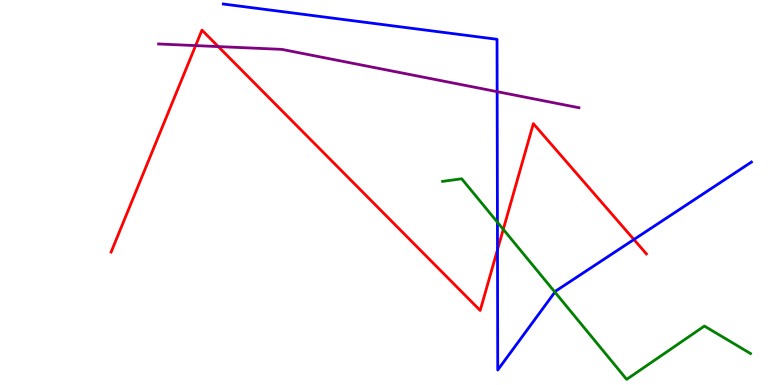[{'lines': ['blue', 'red'], 'intersections': [{'x': 6.42, 'y': 3.51}, {'x': 8.18, 'y': 3.78}]}, {'lines': ['green', 'red'], 'intersections': [{'x': 6.49, 'y': 4.04}]}, {'lines': ['purple', 'red'], 'intersections': [{'x': 2.52, 'y': 8.82}, {'x': 2.82, 'y': 8.79}]}, {'lines': ['blue', 'green'], 'intersections': [{'x': 6.42, 'y': 4.23}, {'x': 7.16, 'y': 2.41}]}, {'lines': ['blue', 'purple'], 'intersections': [{'x': 6.41, 'y': 7.62}]}, {'lines': ['green', 'purple'], 'intersections': []}]